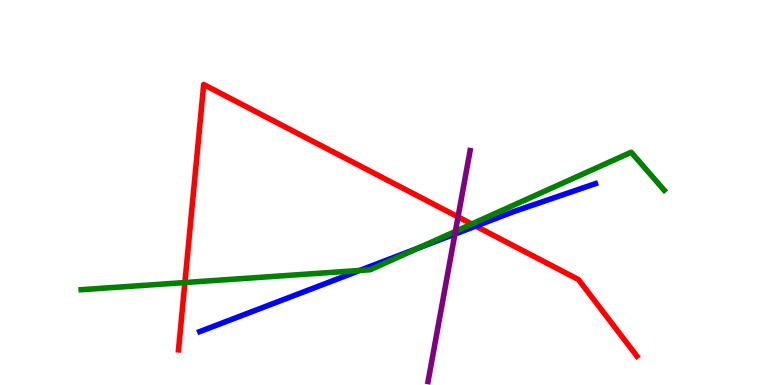[{'lines': ['blue', 'red'], 'intersections': [{'x': 6.14, 'y': 4.13}]}, {'lines': ['green', 'red'], 'intersections': [{'x': 2.39, 'y': 2.66}, {'x': 6.09, 'y': 4.18}]}, {'lines': ['purple', 'red'], 'intersections': [{'x': 5.91, 'y': 4.37}]}, {'lines': ['blue', 'green'], 'intersections': [{'x': 4.64, 'y': 2.98}, {'x': 5.4, 'y': 3.56}]}, {'lines': ['blue', 'purple'], 'intersections': [{'x': 5.87, 'y': 3.92}]}, {'lines': ['green', 'purple'], 'intersections': [{'x': 5.88, 'y': 3.99}]}]